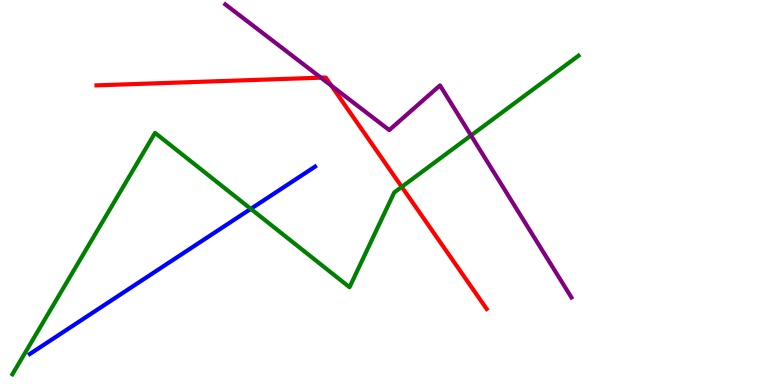[{'lines': ['blue', 'red'], 'intersections': []}, {'lines': ['green', 'red'], 'intersections': [{'x': 5.18, 'y': 5.15}]}, {'lines': ['purple', 'red'], 'intersections': [{'x': 4.14, 'y': 7.98}, {'x': 4.28, 'y': 7.77}]}, {'lines': ['blue', 'green'], 'intersections': [{'x': 3.24, 'y': 4.58}]}, {'lines': ['blue', 'purple'], 'intersections': []}, {'lines': ['green', 'purple'], 'intersections': [{'x': 6.08, 'y': 6.48}]}]